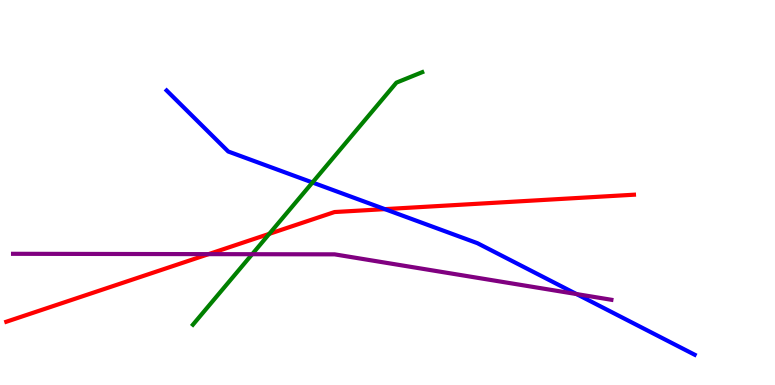[{'lines': ['blue', 'red'], 'intersections': [{'x': 4.97, 'y': 4.57}]}, {'lines': ['green', 'red'], 'intersections': [{'x': 3.47, 'y': 3.93}]}, {'lines': ['purple', 'red'], 'intersections': [{'x': 2.69, 'y': 3.4}]}, {'lines': ['blue', 'green'], 'intersections': [{'x': 4.03, 'y': 5.26}]}, {'lines': ['blue', 'purple'], 'intersections': [{'x': 7.44, 'y': 2.36}]}, {'lines': ['green', 'purple'], 'intersections': [{'x': 3.25, 'y': 3.4}]}]